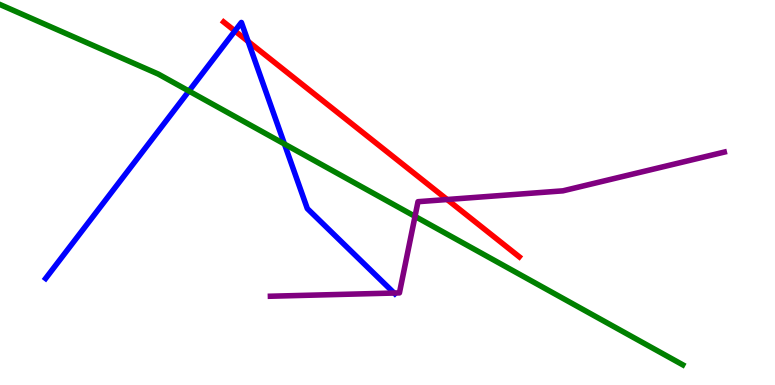[{'lines': ['blue', 'red'], 'intersections': [{'x': 3.03, 'y': 9.2}, {'x': 3.2, 'y': 8.92}]}, {'lines': ['green', 'red'], 'intersections': []}, {'lines': ['purple', 'red'], 'intersections': [{'x': 5.77, 'y': 4.82}]}, {'lines': ['blue', 'green'], 'intersections': [{'x': 2.44, 'y': 7.64}, {'x': 3.67, 'y': 6.26}]}, {'lines': ['blue', 'purple'], 'intersections': [{'x': 5.09, 'y': 2.39}]}, {'lines': ['green', 'purple'], 'intersections': [{'x': 5.36, 'y': 4.38}]}]